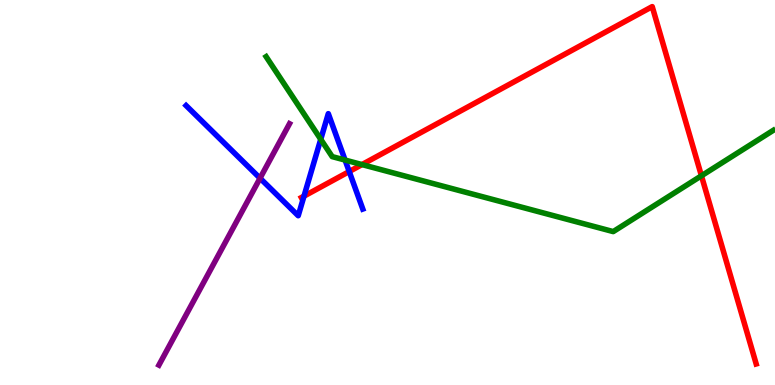[{'lines': ['blue', 'red'], 'intersections': [{'x': 3.92, 'y': 4.91}, {'x': 4.51, 'y': 5.54}]}, {'lines': ['green', 'red'], 'intersections': [{'x': 4.67, 'y': 5.73}, {'x': 9.05, 'y': 5.43}]}, {'lines': ['purple', 'red'], 'intersections': []}, {'lines': ['blue', 'green'], 'intersections': [{'x': 4.14, 'y': 6.38}, {'x': 4.45, 'y': 5.84}]}, {'lines': ['blue', 'purple'], 'intersections': [{'x': 3.36, 'y': 5.37}]}, {'lines': ['green', 'purple'], 'intersections': []}]